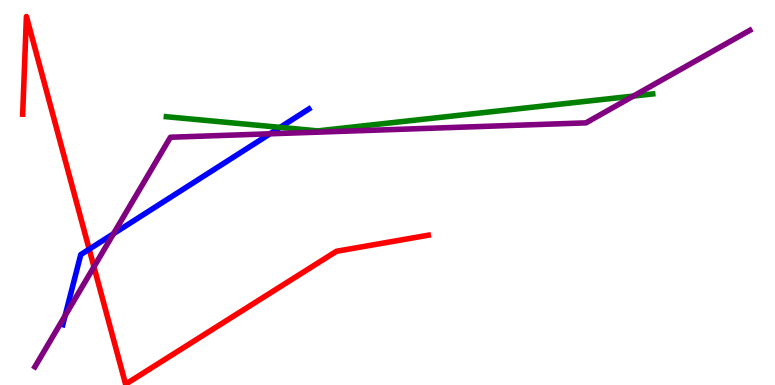[{'lines': ['blue', 'red'], 'intersections': [{'x': 1.15, 'y': 3.53}]}, {'lines': ['green', 'red'], 'intersections': []}, {'lines': ['purple', 'red'], 'intersections': [{'x': 1.21, 'y': 3.07}]}, {'lines': ['blue', 'green'], 'intersections': [{'x': 3.61, 'y': 6.69}]}, {'lines': ['blue', 'purple'], 'intersections': [{'x': 0.84, 'y': 1.8}, {'x': 1.46, 'y': 3.93}, {'x': 3.48, 'y': 6.52}]}, {'lines': ['green', 'purple'], 'intersections': [{'x': 8.17, 'y': 7.5}]}]